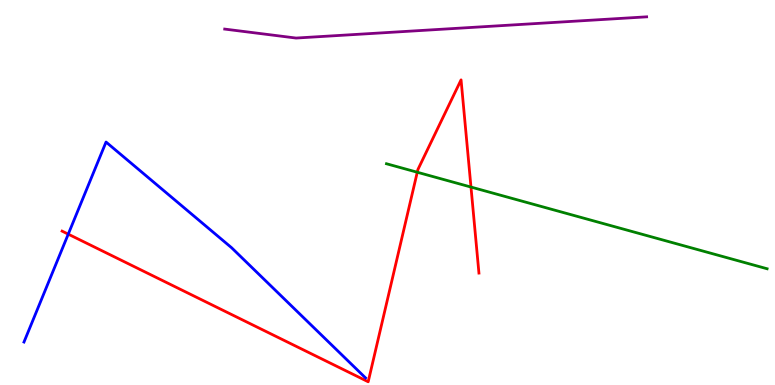[{'lines': ['blue', 'red'], 'intersections': [{'x': 0.881, 'y': 3.92}]}, {'lines': ['green', 'red'], 'intersections': [{'x': 5.38, 'y': 5.53}, {'x': 6.08, 'y': 5.14}]}, {'lines': ['purple', 'red'], 'intersections': []}, {'lines': ['blue', 'green'], 'intersections': []}, {'lines': ['blue', 'purple'], 'intersections': []}, {'lines': ['green', 'purple'], 'intersections': []}]